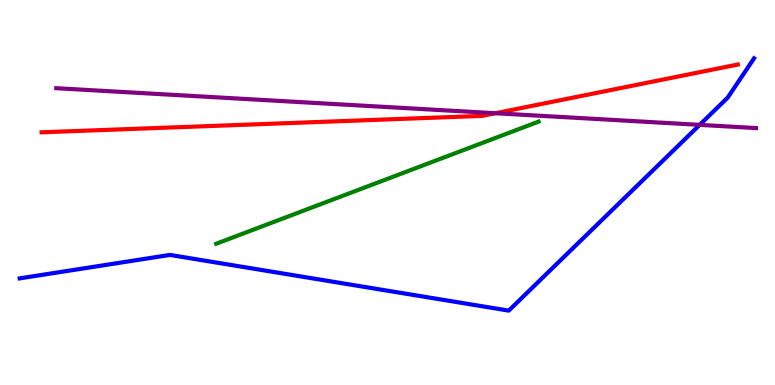[{'lines': ['blue', 'red'], 'intersections': []}, {'lines': ['green', 'red'], 'intersections': []}, {'lines': ['purple', 'red'], 'intersections': [{'x': 6.39, 'y': 7.06}]}, {'lines': ['blue', 'green'], 'intersections': []}, {'lines': ['blue', 'purple'], 'intersections': [{'x': 9.03, 'y': 6.76}]}, {'lines': ['green', 'purple'], 'intersections': []}]